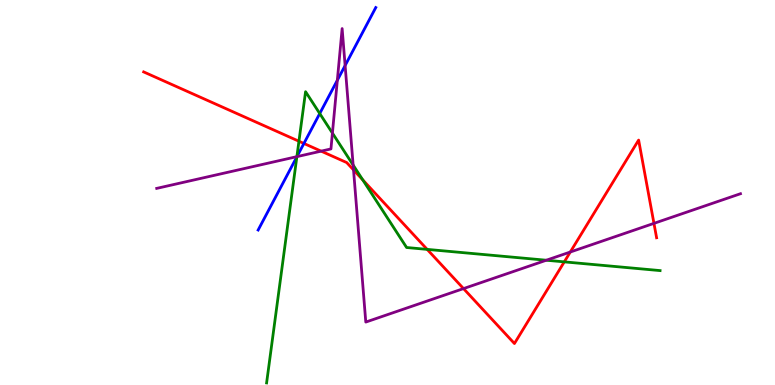[{'lines': ['blue', 'red'], 'intersections': [{'x': 3.92, 'y': 6.27}]}, {'lines': ['green', 'red'], 'intersections': [{'x': 3.86, 'y': 6.33}, {'x': 4.68, 'y': 5.33}, {'x': 5.51, 'y': 3.52}, {'x': 7.28, 'y': 3.2}]}, {'lines': ['purple', 'red'], 'intersections': [{'x': 4.14, 'y': 6.07}, {'x': 4.56, 'y': 5.59}, {'x': 5.98, 'y': 2.5}, {'x': 7.36, 'y': 3.45}, {'x': 8.44, 'y': 4.2}]}, {'lines': ['blue', 'green'], 'intersections': [{'x': 3.83, 'y': 5.93}, {'x': 4.13, 'y': 7.05}]}, {'lines': ['blue', 'purple'], 'intersections': [{'x': 3.83, 'y': 5.93}, {'x': 4.35, 'y': 7.92}, {'x': 4.45, 'y': 8.3}]}, {'lines': ['green', 'purple'], 'intersections': [{'x': 3.83, 'y': 5.93}, {'x': 4.29, 'y': 6.54}, {'x': 4.56, 'y': 5.71}, {'x': 7.05, 'y': 3.24}]}]